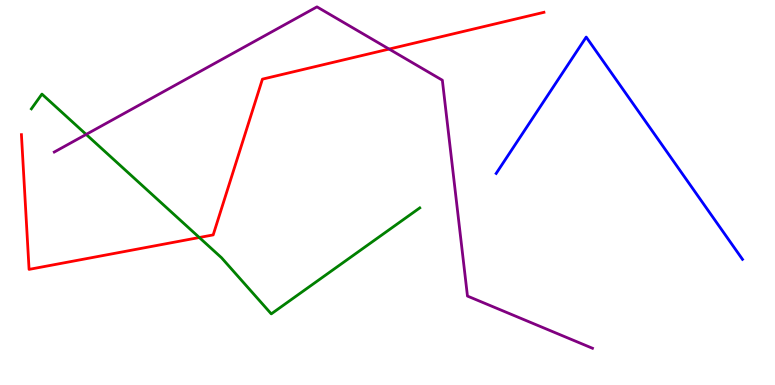[{'lines': ['blue', 'red'], 'intersections': []}, {'lines': ['green', 'red'], 'intersections': [{'x': 2.57, 'y': 3.83}]}, {'lines': ['purple', 'red'], 'intersections': [{'x': 5.02, 'y': 8.73}]}, {'lines': ['blue', 'green'], 'intersections': []}, {'lines': ['blue', 'purple'], 'intersections': []}, {'lines': ['green', 'purple'], 'intersections': [{'x': 1.11, 'y': 6.51}]}]